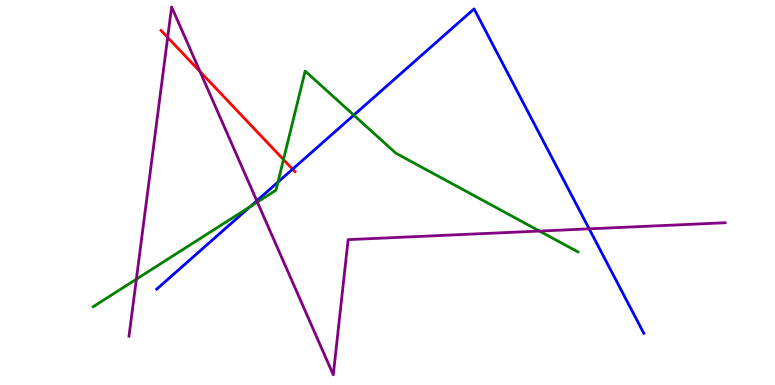[{'lines': ['blue', 'red'], 'intersections': [{'x': 3.78, 'y': 5.61}]}, {'lines': ['green', 'red'], 'intersections': [{'x': 3.66, 'y': 5.86}]}, {'lines': ['purple', 'red'], 'intersections': [{'x': 2.16, 'y': 9.03}, {'x': 2.58, 'y': 8.14}]}, {'lines': ['blue', 'green'], 'intersections': [{'x': 3.23, 'y': 4.63}, {'x': 3.59, 'y': 5.27}, {'x': 4.57, 'y': 7.01}]}, {'lines': ['blue', 'purple'], 'intersections': [{'x': 3.31, 'y': 4.78}, {'x': 7.6, 'y': 4.06}]}, {'lines': ['green', 'purple'], 'intersections': [{'x': 1.76, 'y': 2.75}, {'x': 3.32, 'y': 4.75}, {'x': 6.96, 'y': 4.0}]}]